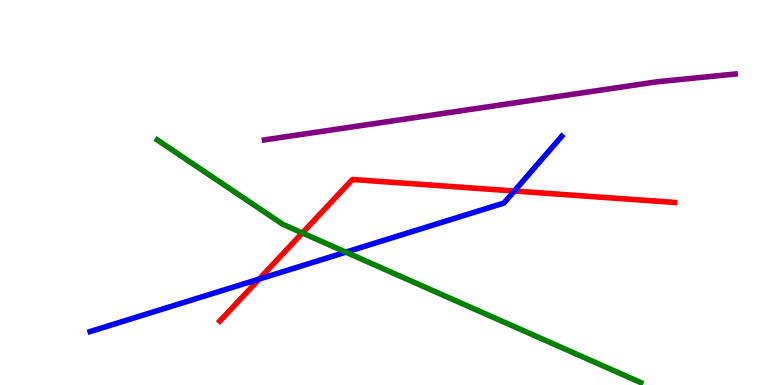[{'lines': ['blue', 'red'], 'intersections': [{'x': 3.34, 'y': 2.75}, {'x': 6.64, 'y': 5.04}]}, {'lines': ['green', 'red'], 'intersections': [{'x': 3.9, 'y': 3.95}]}, {'lines': ['purple', 'red'], 'intersections': []}, {'lines': ['blue', 'green'], 'intersections': [{'x': 4.46, 'y': 3.45}]}, {'lines': ['blue', 'purple'], 'intersections': []}, {'lines': ['green', 'purple'], 'intersections': []}]